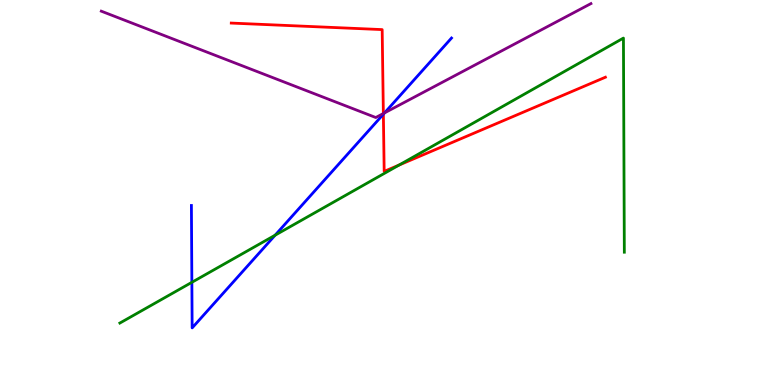[{'lines': ['blue', 'red'], 'intersections': [{'x': 4.95, 'y': 7.03}]}, {'lines': ['green', 'red'], 'intersections': [{'x': 5.15, 'y': 5.71}]}, {'lines': ['purple', 'red'], 'intersections': [{'x': 4.95, 'y': 7.05}]}, {'lines': ['blue', 'green'], 'intersections': [{'x': 2.48, 'y': 2.67}, {'x': 3.55, 'y': 3.89}]}, {'lines': ['blue', 'purple'], 'intersections': [{'x': 4.96, 'y': 7.07}]}, {'lines': ['green', 'purple'], 'intersections': []}]